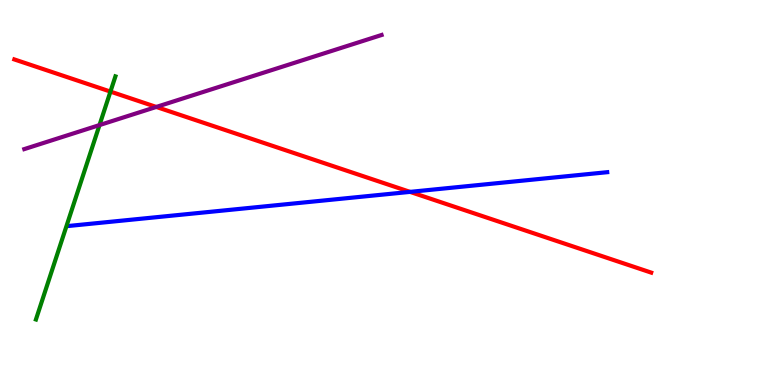[{'lines': ['blue', 'red'], 'intersections': [{'x': 5.29, 'y': 5.02}]}, {'lines': ['green', 'red'], 'intersections': [{'x': 1.43, 'y': 7.62}]}, {'lines': ['purple', 'red'], 'intersections': [{'x': 2.02, 'y': 7.22}]}, {'lines': ['blue', 'green'], 'intersections': []}, {'lines': ['blue', 'purple'], 'intersections': []}, {'lines': ['green', 'purple'], 'intersections': [{'x': 1.28, 'y': 6.75}]}]